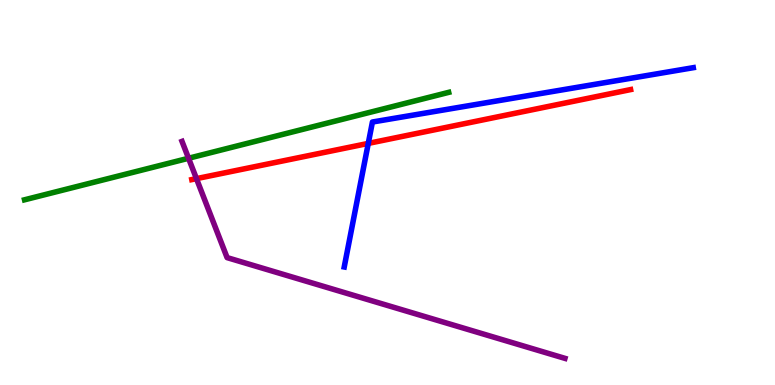[{'lines': ['blue', 'red'], 'intersections': [{'x': 4.75, 'y': 6.28}]}, {'lines': ['green', 'red'], 'intersections': []}, {'lines': ['purple', 'red'], 'intersections': [{'x': 2.54, 'y': 5.36}]}, {'lines': ['blue', 'green'], 'intersections': []}, {'lines': ['blue', 'purple'], 'intersections': []}, {'lines': ['green', 'purple'], 'intersections': [{'x': 2.43, 'y': 5.89}]}]